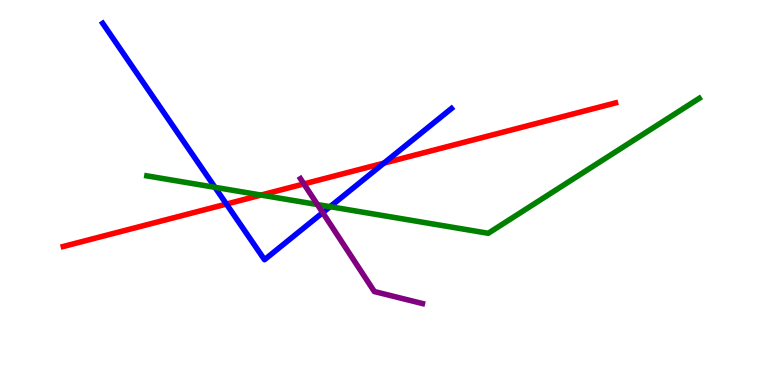[{'lines': ['blue', 'red'], 'intersections': [{'x': 2.92, 'y': 4.7}, {'x': 4.95, 'y': 5.76}]}, {'lines': ['green', 'red'], 'intersections': [{'x': 3.37, 'y': 4.93}]}, {'lines': ['purple', 'red'], 'intersections': [{'x': 3.92, 'y': 5.22}]}, {'lines': ['blue', 'green'], 'intersections': [{'x': 2.77, 'y': 5.13}, {'x': 4.26, 'y': 4.63}]}, {'lines': ['blue', 'purple'], 'intersections': [{'x': 4.16, 'y': 4.48}]}, {'lines': ['green', 'purple'], 'intersections': [{'x': 4.1, 'y': 4.69}]}]